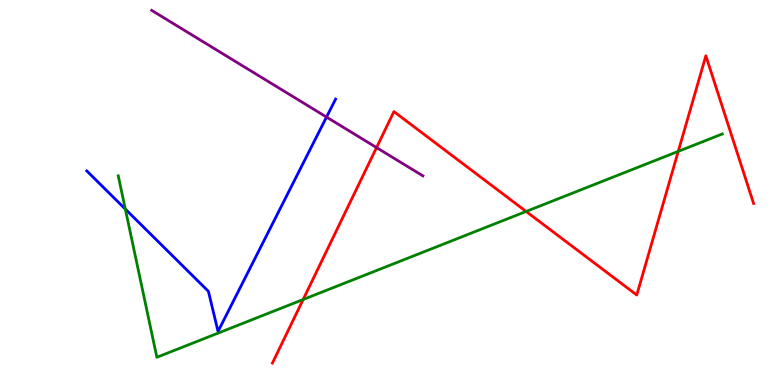[{'lines': ['blue', 'red'], 'intersections': []}, {'lines': ['green', 'red'], 'intersections': [{'x': 3.91, 'y': 2.22}, {'x': 6.79, 'y': 4.51}, {'x': 8.75, 'y': 6.07}]}, {'lines': ['purple', 'red'], 'intersections': [{'x': 4.86, 'y': 6.17}]}, {'lines': ['blue', 'green'], 'intersections': [{'x': 1.62, 'y': 4.57}]}, {'lines': ['blue', 'purple'], 'intersections': [{'x': 4.21, 'y': 6.96}]}, {'lines': ['green', 'purple'], 'intersections': []}]